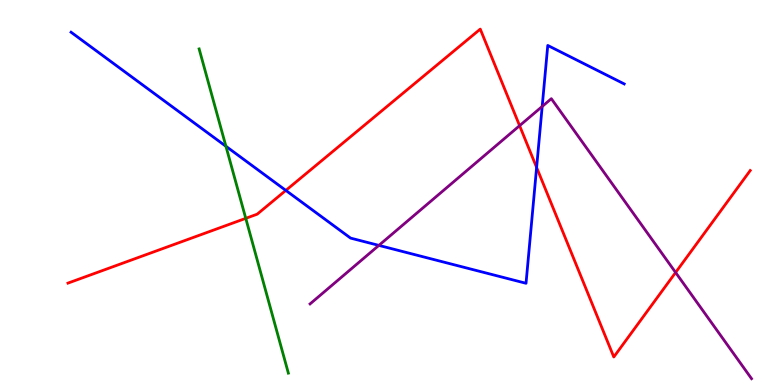[{'lines': ['blue', 'red'], 'intersections': [{'x': 3.69, 'y': 5.05}, {'x': 6.92, 'y': 5.65}]}, {'lines': ['green', 'red'], 'intersections': [{'x': 3.17, 'y': 4.33}]}, {'lines': ['purple', 'red'], 'intersections': [{'x': 6.7, 'y': 6.74}, {'x': 8.72, 'y': 2.92}]}, {'lines': ['blue', 'green'], 'intersections': [{'x': 2.92, 'y': 6.2}]}, {'lines': ['blue', 'purple'], 'intersections': [{'x': 4.89, 'y': 3.63}, {'x': 7.0, 'y': 7.23}]}, {'lines': ['green', 'purple'], 'intersections': []}]